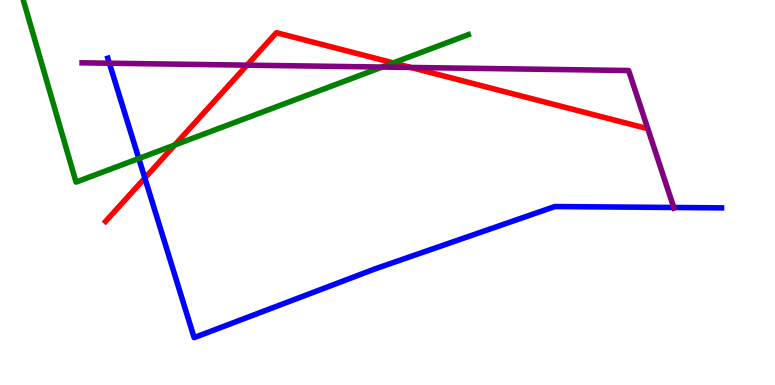[{'lines': ['blue', 'red'], 'intersections': [{'x': 1.87, 'y': 5.38}]}, {'lines': ['green', 'red'], 'intersections': [{'x': 2.26, 'y': 6.23}, {'x': 5.07, 'y': 8.37}]}, {'lines': ['purple', 'red'], 'intersections': [{'x': 3.19, 'y': 8.31}, {'x': 5.3, 'y': 8.25}]}, {'lines': ['blue', 'green'], 'intersections': [{'x': 1.79, 'y': 5.88}]}, {'lines': ['blue', 'purple'], 'intersections': [{'x': 1.41, 'y': 8.36}, {'x': 8.69, 'y': 4.61}]}, {'lines': ['green', 'purple'], 'intersections': [{'x': 4.93, 'y': 8.26}]}]